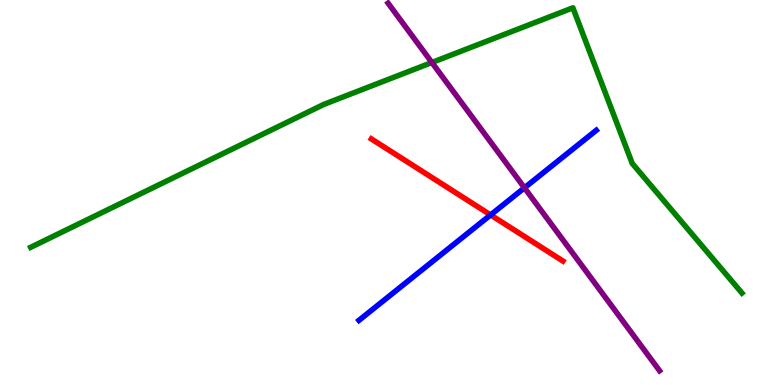[{'lines': ['blue', 'red'], 'intersections': [{'x': 6.33, 'y': 4.42}]}, {'lines': ['green', 'red'], 'intersections': []}, {'lines': ['purple', 'red'], 'intersections': []}, {'lines': ['blue', 'green'], 'intersections': []}, {'lines': ['blue', 'purple'], 'intersections': [{'x': 6.77, 'y': 5.12}]}, {'lines': ['green', 'purple'], 'intersections': [{'x': 5.57, 'y': 8.38}]}]